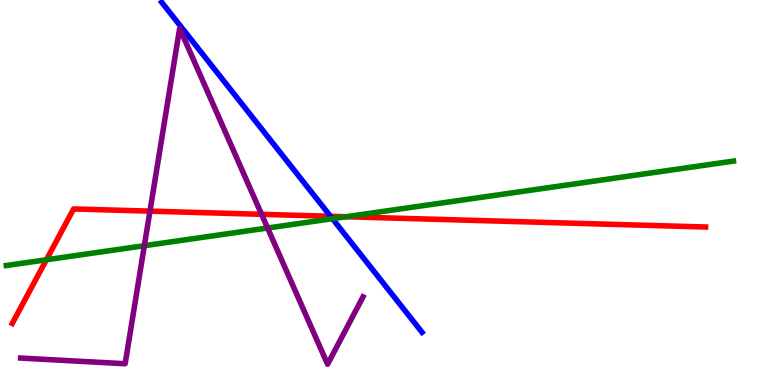[{'lines': ['blue', 'red'], 'intersections': [{'x': 4.27, 'y': 4.38}]}, {'lines': ['green', 'red'], 'intersections': [{'x': 0.598, 'y': 3.25}, {'x': 4.47, 'y': 4.37}]}, {'lines': ['purple', 'red'], 'intersections': [{'x': 1.93, 'y': 4.52}, {'x': 3.38, 'y': 4.43}]}, {'lines': ['blue', 'green'], 'intersections': [{'x': 4.29, 'y': 4.32}]}, {'lines': ['blue', 'purple'], 'intersections': []}, {'lines': ['green', 'purple'], 'intersections': [{'x': 1.86, 'y': 3.62}, {'x': 3.45, 'y': 4.08}]}]